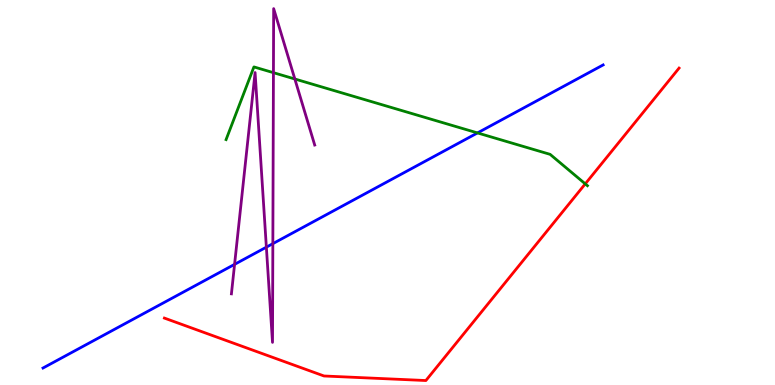[{'lines': ['blue', 'red'], 'intersections': []}, {'lines': ['green', 'red'], 'intersections': [{'x': 7.55, 'y': 5.22}]}, {'lines': ['purple', 'red'], 'intersections': []}, {'lines': ['blue', 'green'], 'intersections': [{'x': 6.16, 'y': 6.55}]}, {'lines': ['blue', 'purple'], 'intersections': [{'x': 3.03, 'y': 3.13}, {'x': 3.44, 'y': 3.58}, {'x': 3.52, 'y': 3.67}]}, {'lines': ['green', 'purple'], 'intersections': [{'x': 3.53, 'y': 8.11}, {'x': 3.8, 'y': 7.95}]}]